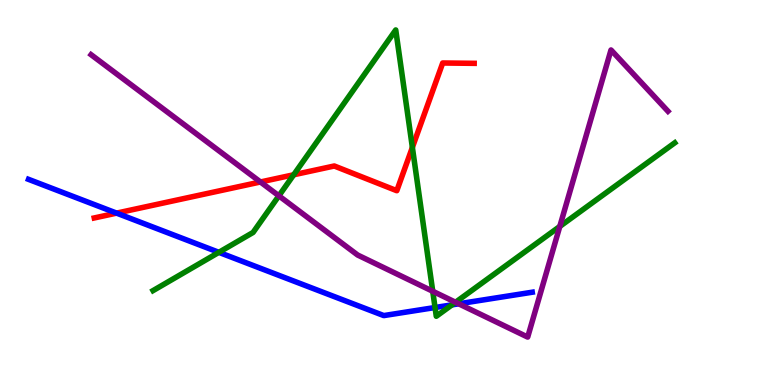[{'lines': ['blue', 'red'], 'intersections': [{'x': 1.5, 'y': 4.46}]}, {'lines': ['green', 'red'], 'intersections': [{'x': 3.79, 'y': 5.46}, {'x': 5.32, 'y': 6.17}]}, {'lines': ['purple', 'red'], 'intersections': [{'x': 3.36, 'y': 5.27}]}, {'lines': ['blue', 'green'], 'intersections': [{'x': 2.82, 'y': 3.45}, {'x': 5.61, 'y': 2.01}, {'x': 5.83, 'y': 2.08}]}, {'lines': ['blue', 'purple'], 'intersections': [{'x': 5.92, 'y': 2.11}]}, {'lines': ['green', 'purple'], 'intersections': [{'x': 3.6, 'y': 4.91}, {'x': 5.58, 'y': 2.43}, {'x': 5.88, 'y': 2.15}, {'x': 7.22, 'y': 4.12}]}]